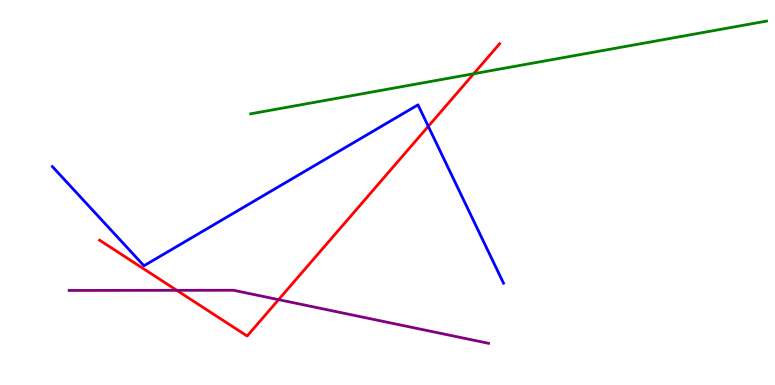[{'lines': ['blue', 'red'], 'intersections': [{'x': 5.53, 'y': 6.72}]}, {'lines': ['green', 'red'], 'intersections': [{'x': 6.11, 'y': 8.09}]}, {'lines': ['purple', 'red'], 'intersections': [{'x': 2.28, 'y': 2.46}, {'x': 3.59, 'y': 2.22}]}, {'lines': ['blue', 'green'], 'intersections': []}, {'lines': ['blue', 'purple'], 'intersections': []}, {'lines': ['green', 'purple'], 'intersections': []}]